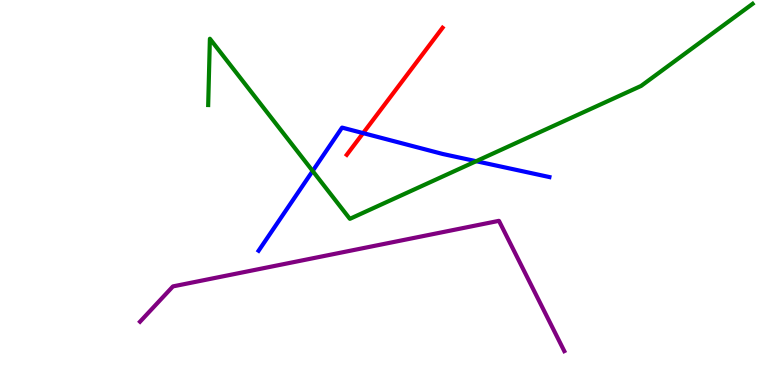[{'lines': ['blue', 'red'], 'intersections': [{'x': 4.69, 'y': 6.54}]}, {'lines': ['green', 'red'], 'intersections': []}, {'lines': ['purple', 'red'], 'intersections': []}, {'lines': ['blue', 'green'], 'intersections': [{'x': 4.03, 'y': 5.56}, {'x': 6.14, 'y': 5.81}]}, {'lines': ['blue', 'purple'], 'intersections': []}, {'lines': ['green', 'purple'], 'intersections': []}]